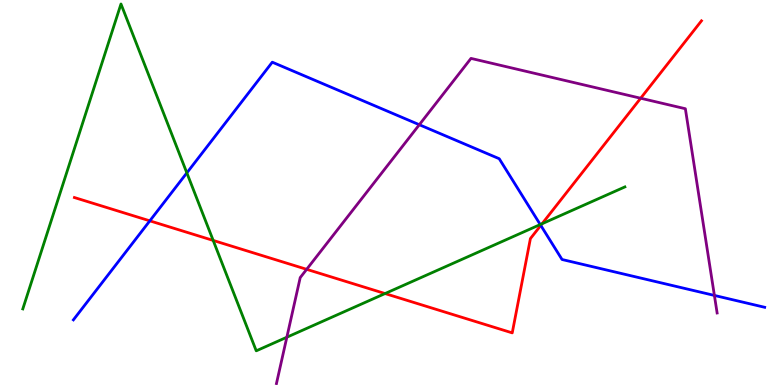[{'lines': ['blue', 'red'], 'intersections': [{'x': 1.93, 'y': 4.26}, {'x': 6.98, 'y': 4.15}]}, {'lines': ['green', 'red'], 'intersections': [{'x': 2.75, 'y': 3.75}, {'x': 4.97, 'y': 2.38}, {'x': 6.99, 'y': 4.19}]}, {'lines': ['purple', 'red'], 'intersections': [{'x': 3.96, 'y': 3.0}, {'x': 8.27, 'y': 7.45}]}, {'lines': ['blue', 'green'], 'intersections': [{'x': 2.41, 'y': 5.51}, {'x': 6.97, 'y': 4.17}]}, {'lines': ['blue', 'purple'], 'intersections': [{'x': 5.41, 'y': 6.76}, {'x': 9.22, 'y': 2.33}]}, {'lines': ['green', 'purple'], 'intersections': [{'x': 3.7, 'y': 1.24}]}]